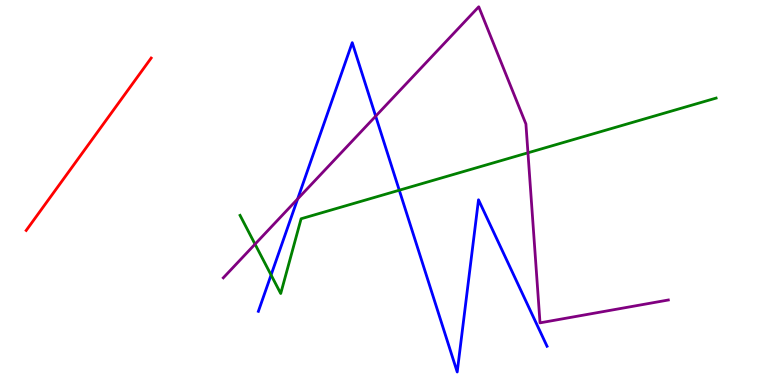[{'lines': ['blue', 'red'], 'intersections': []}, {'lines': ['green', 'red'], 'intersections': []}, {'lines': ['purple', 'red'], 'intersections': []}, {'lines': ['blue', 'green'], 'intersections': [{'x': 3.5, 'y': 2.86}, {'x': 5.15, 'y': 5.06}]}, {'lines': ['blue', 'purple'], 'intersections': [{'x': 3.84, 'y': 4.83}, {'x': 4.85, 'y': 6.98}]}, {'lines': ['green', 'purple'], 'intersections': [{'x': 3.29, 'y': 3.66}, {'x': 6.81, 'y': 6.03}]}]